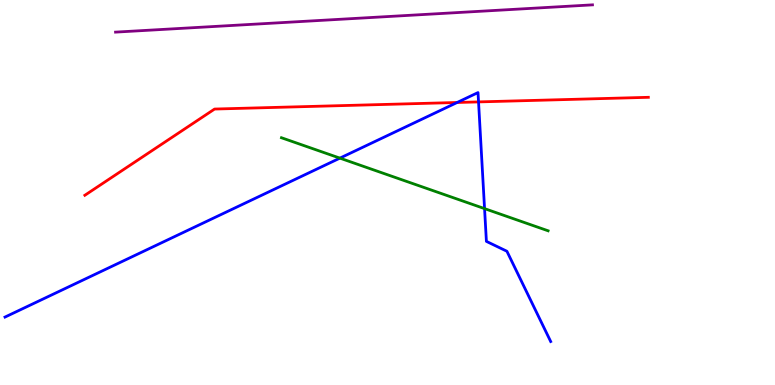[{'lines': ['blue', 'red'], 'intersections': [{'x': 5.9, 'y': 7.34}, {'x': 6.17, 'y': 7.35}]}, {'lines': ['green', 'red'], 'intersections': []}, {'lines': ['purple', 'red'], 'intersections': []}, {'lines': ['blue', 'green'], 'intersections': [{'x': 4.39, 'y': 5.89}, {'x': 6.25, 'y': 4.58}]}, {'lines': ['blue', 'purple'], 'intersections': []}, {'lines': ['green', 'purple'], 'intersections': []}]